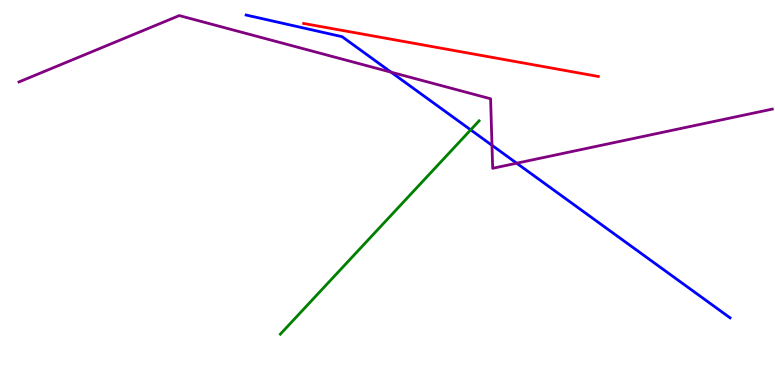[{'lines': ['blue', 'red'], 'intersections': []}, {'lines': ['green', 'red'], 'intersections': []}, {'lines': ['purple', 'red'], 'intersections': []}, {'lines': ['blue', 'green'], 'intersections': [{'x': 6.07, 'y': 6.63}]}, {'lines': ['blue', 'purple'], 'intersections': [{'x': 5.05, 'y': 8.13}, {'x': 6.35, 'y': 6.23}, {'x': 6.67, 'y': 5.76}]}, {'lines': ['green', 'purple'], 'intersections': []}]